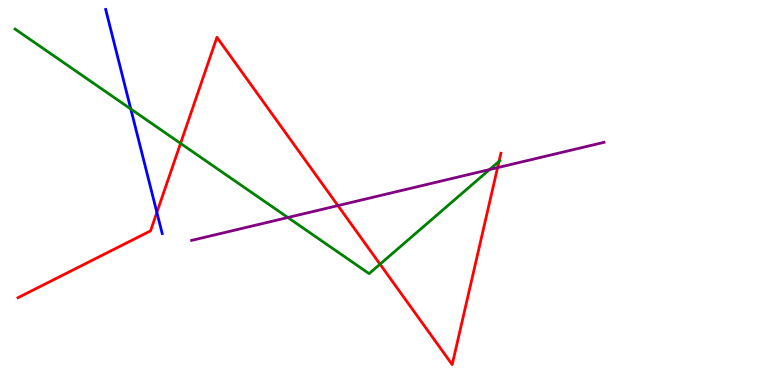[{'lines': ['blue', 'red'], 'intersections': [{'x': 2.02, 'y': 4.48}]}, {'lines': ['green', 'red'], 'intersections': [{'x': 2.33, 'y': 6.28}, {'x': 4.9, 'y': 3.14}, {'x': 6.44, 'y': 5.81}]}, {'lines': ['purple', 'red'], 'intersections': [{'x': 4.36, 'y': 4.66}, {'x': 6.42, 'y': 5.65}]}, {'lines': ['blue', 'green'], 'intersections': [{'x': 1.69, 'y': 7.17}]}, {'lines': ['blue', 'purple'], 'intersections': []}, {'lines': ['green', 'purple'], 'intersections': [{'x': 3.71, 'y': 4.35}, {'x': 6.32, 'y': 5.6}]}]